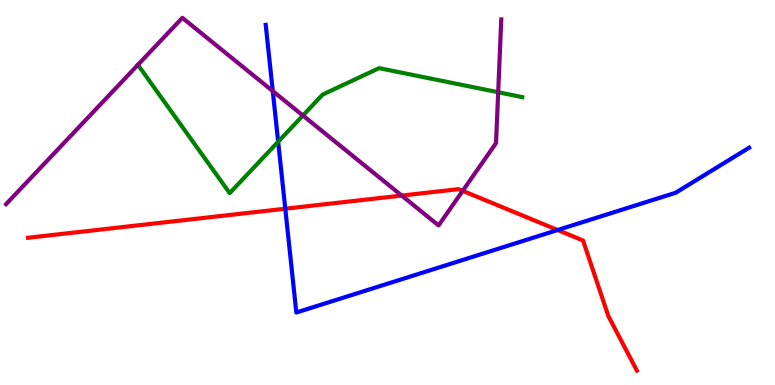[{'lines': ['blue', 'red'], 'intersections': [{'x': 3.68, 'y': 4.58}, {'x': 7.2, 'y': 4.03}]}, {'lines': ['green', 'red'], 'intersections': []}, {'lines': ['purple', 'red'], 'intersections': [{'x': 5.18, 'y': 4.92}, {'x': 5.97, 'y': 5.04}]}, {'lines': ['blue', 'green'], 'intersections': [{'x': 3.59, 'y': 6.32}]}, {'lines': ['blue', 'purple'], 'intersections': [{'x': 3.52, 'y': 7.63}]}, {'lines': ['green', 'purple'], 'intersections': [{'x': 3.91, 'y': 7.0}, {'x': 6.43, 'y': 7.6}]}]